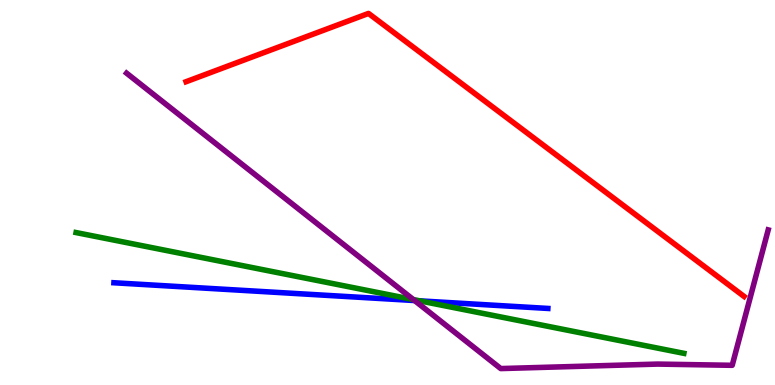[{'lines': ['blue', 'red'], 'intersections': []}, {'lines': ['green', 'red'], 'intersections': []}, {'lines': ['purple', 'red'], 'intersections': []}, {'lines': ['blue', 'green'], 'intersections': [{'x': 5.42, 'y': 2.19}]}, {'lines': ['blue', 'purple'], 'intersections': [{'x': 5.35, 'y': 2.19}]}, {'lines': ['green', 'purple'], 'intersections': [{'x': 5.33, 'y': 2.22}]}]